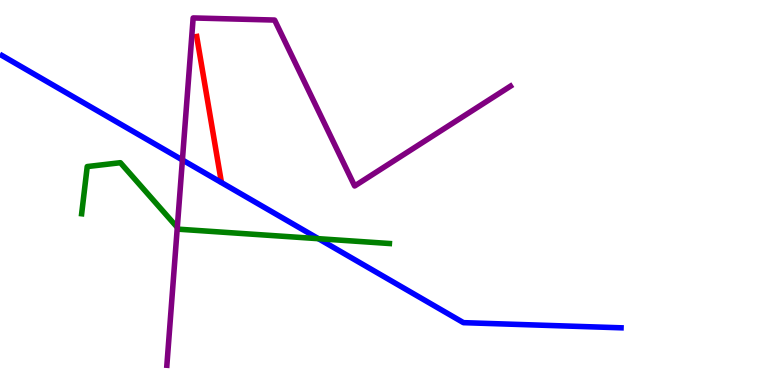[{'lines': ['blue', 'red'], 'intersections': []}, {'lines': ['green', 'red'], 'intersections': []}, {'lines': ['purple', 'red'], 'intersections': []}, {'lines': ['blue', 'green'], 'intersections': [{'x': 4.11, 'y': 3.8}]}, {'lines': ['blue', 'purple'], 'intersections': [{'x': 2.35, 'y': 5.85}]}, {'lines': ['green', 'purple'], 'intersections': [{'x': 2.29, 'y': 4.09}]}]